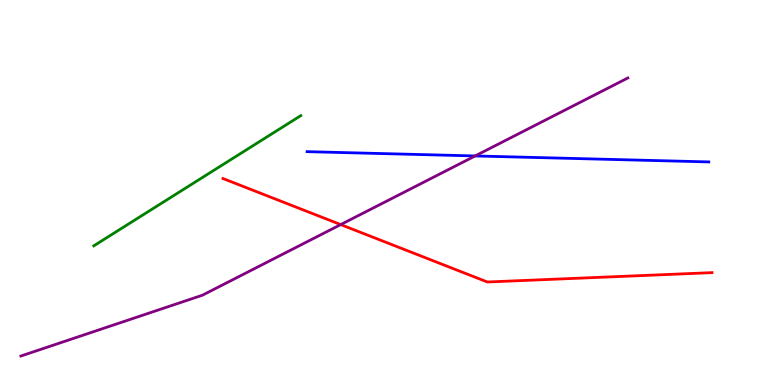[{'lines': ['blue', 'red'], 'intersections': []}, {'lines': ['green', 'red'], 'intersections': []}, {'lines': ['purple', 'red'], 'intersections': [{'x': 4.4, 'y': 4.17}]}, {'lines': ['blue', 'green'], 'intersections': []}, {'lines': ['blue', 'purple'], 'intersections': [{'x': 6.13, 'y': 5.95}]}, {'lines': ['green', 'purple'], 'intersections': []}]